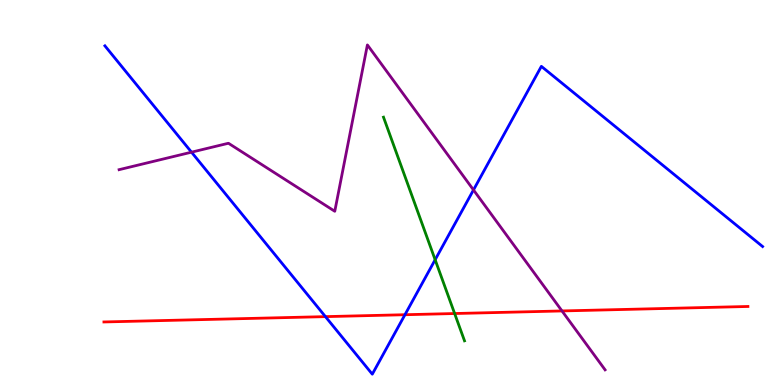[{'lines': ['blue', 'red'], 'intersections': [{'x': 4.2, 'y': 1.78}, {'x': 5.23, 'y': 1.83}]}, {'lines': ['green', 'red'], 'intersections': [{'x': 5.87, 'y': 1.86}]}, {'lines': ['purple', 'red'], 'intersections': [{'x': 7.25, 'y': 1.92}]}, {'lines': ['blue', 'green'], 'intersections': [{'x': 5.61, 'y': 3.25}]}, {'lines': ['blue', 'purple'], 'intersections': [{'x': 2.47, 'y': 6.05}, {'x': 6.11, 'y': 5.07}]}, {'lines': ['green', 'purple'], 'intersections': []}]